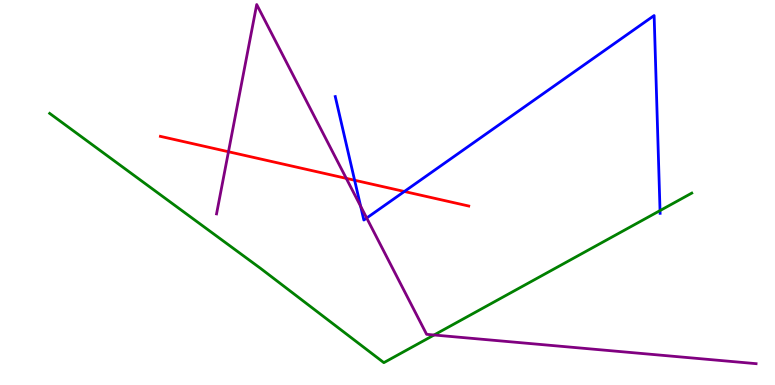[{'lines': ['blue', 'red'], 'intersections': [{'x': 4.58, 'y': 5.32}, {'x': 5.22, 'y': 5.03}]}, {'lines': ['green', 'red'], 'intersections': []}, {'lines': ['purple', 'red'], 'intersections': [{'x': 2.95, 'y': 6.06}, {'x': 4.47, 'y': 5.37}]}, {'lines': ['blue', 'green'], 'intersections': [{'x': 8.52, 'y': 4.53}]}, {'lines': ['blue', 'purple'], 'intersections': [{'x': 4.65, 'y': 4.64}, {'x': 4.73, 'y': 4.34}]}, {'lines': ['green', 'purple'], 'intersections': [{'x': 5.6, 'y': 1.3}]}]